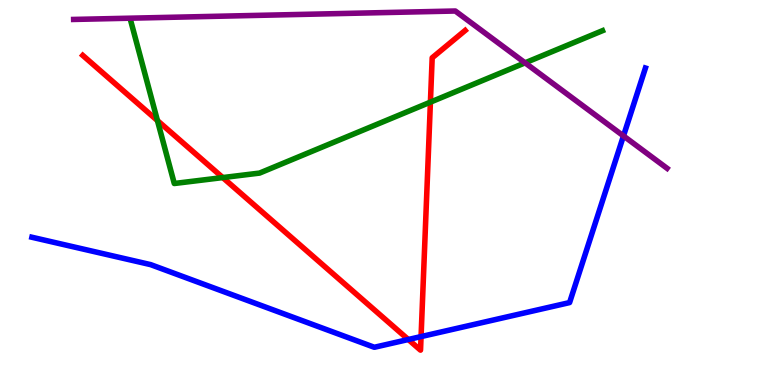[{'lines': ['blue', 'red'], 'intersections': [{'x': 5.27, 'y': 1.18}, {'x': 5.43, 'y': 1.26}]}, {'lines': ['green', 'red'], 'intersections': [{'x': 2.03, 'y': 6.87}, {'x': 2.87, 'y': 5.39}, {'x': 5.55, 'y': 7.35}]}, {'lines': ['purple', 'red'], 'intersections': []}, {'lines': ['blue', 'green'], 'intersections': []}, {'lines': ['blue', 'purple'], 'intersections': [{'x': 8.04, 'y': 6.47}]}, {'lines': ['green', 'purple'], 'intersections': [{'x': 6.78, 'y': 8.37}]}]